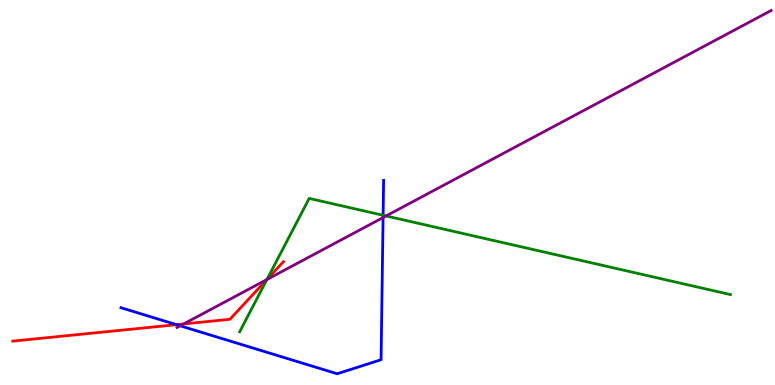[{'lines': ['blue', 'red'], 'intersections': [{'x': 2.28, 'y': 1.57}]}, {'lines': ['green', 'red'], 'intersections': [{'x': 3.44, 'y': 2.74}]}, {'lines': ['purple', 'red'], 'intersections': [{'x': 2.37, 'y': 1.59}, {'x': 3.44, 'y': 2.74}]}, {'lines': ['blue', 'green'], 'intersections': [{'x': 4.94, 'y': 4.41}]}, {'lines': ['blue', 'purple'], 'intersections': [{'x': 2.32, 'y': 1.54}, {'x': 4.94, 'y': 4.35}]}, {'lines': ['green', 'purple'], 'intersections': [{'x': 3.44, 'y': 2.74}, {'x': 4.98, 'y': 4.39}]}]